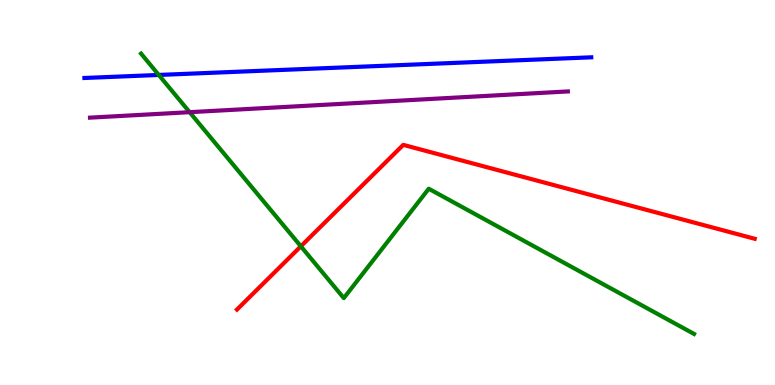[{'lines': ['blue', 'red'], 'intersections': []}, {'lines': ['green', 'red'], 'intersections': [{'x': 3.88, 'y': 3.6}]}, {'lines': ['purple', 'red'], 'intersections': []}, {'lines': ['blue', 'green'], 'intersections': [{'x': 2.05, 'y': 8.05}]}, {'lines': ['blue', 'purple'], 'intersections': []}, {'lines': ['green', 'purple'], 'intersections': [{'x': 2.45, 'y': 7.09}]}]